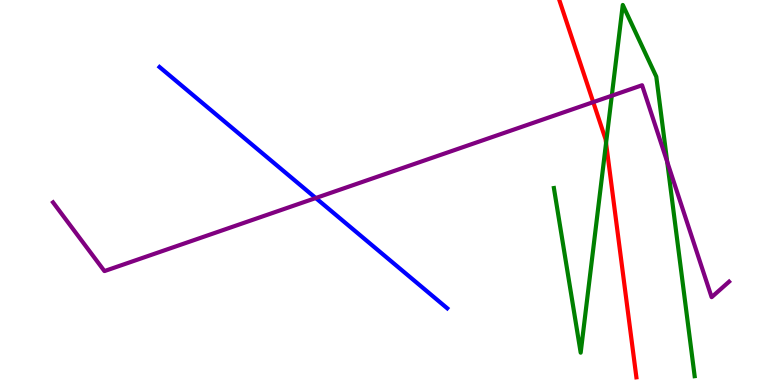[{'lines': ['blue', 'red'], 'intersections': []}, {'lines': ['green', 'red'], 'intersections': [{'x': 7.82, 'y': 6.28}]}, {'lines': ['purple', 'red'], 'intersections': [{'x': 7.65, 'y': 7.35}]}, {'lines': ['blue', 'green'], 'intersections': []}, {'lines': ['blue', 'purple'], 'intersections': [{'x': 4.07, 'y': 4.86}]}, {'lines': ['green', 'purple'], 'intersections': [{'x': 7.89, 'y': 7.51}, {'x': 8.61, 'y': 5.8}]}]